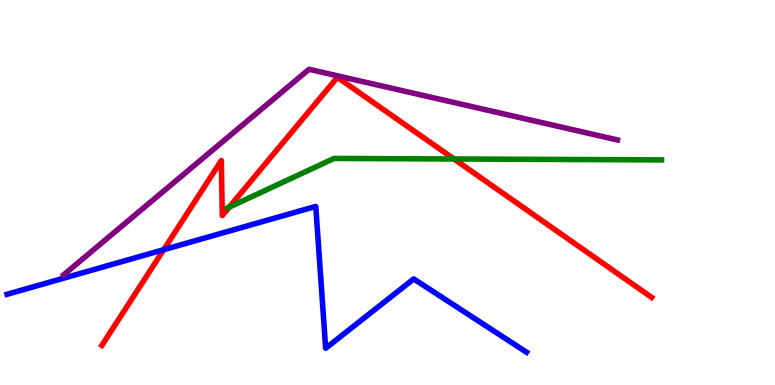[{'lines': ['blue', 'red'], 'intersections': [{'x': 2.11, 'y': 3.51}]}, {'lines': ['green', 'red'], 'intersections': [{'x': 2.96, 'y': 4.62}, {'x': 5.86, 'y': 5.87}]}, {'lines': ['purple', 'red'], 'intersections': []}, {'lines': ['blue', 'green'], 'intersections': []}, {'lines': ['blue', 'purple'], 'intersections': []}, {'lines': ['green', 'purple'], 'intersections': []}]